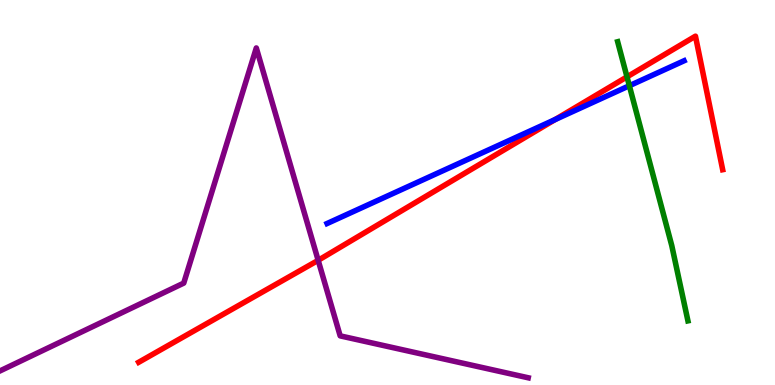[{'lines': ['blue', 'red'], 'intersections': [{'x': 7.16, 'y': 6.89}]}, {'lines': ['green', 'red'], 'intersections': [{'x': 8.09, 'y': 8.0}]}, {'lines': ['purple', 'red'], 'intersections': [{'x': 4.11, 'y': 3.24}]}, {'lines': ['blue', 'green'], 'intersections': [{'x': 8.12, 'y': 7.77}]}, {'lines': ['blue', 'purple'], 'intersections': []}, {'lines': ['green', 'purple'], 'intersections': []}]